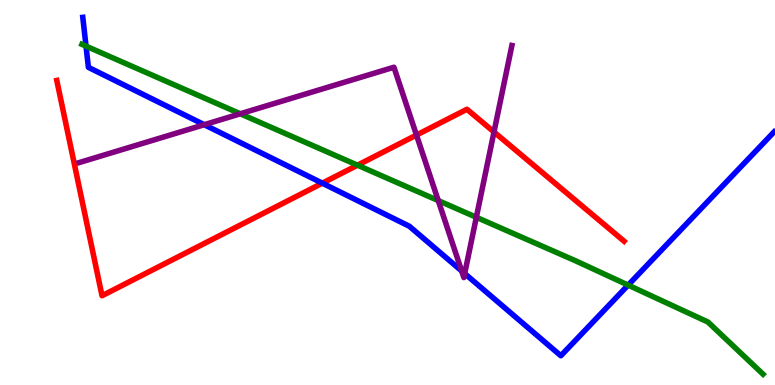[{'lines': ['blue', 'red'], 'intersections': [{'x': 4.16, 'y': 5.24}]}, {'lines': ['green', 'red'], 'intersections': [{'x': 4.61, 'y': 5.71}]}, {'lines': ['purple', 'red'], 'intersections': [{'x': 5.37, 'y': 6.49}, {'x': 6.37, 'y': 6.57}]}, {'lines': ['blue', 'green'], 'intersections': [{'x': 1.11, 'y': 8.8}, {'x': 8.1, 'y': 2.59}]}, {'lines': ['blue', 'purple'], 'intersections': [{'x': 2.64, 'y': 6.76}, {'x': 5.96, 'y': 2.96}, {'x': 6.0, 'y': 2.89}]}, {'lines': ['green', 'purple'], 'intersections': [{'x': 3.1, 'y': 7.04}, {'x': 5.66, 'y': 4.79}, {'x': 6.15, 'y': 4.36}]}]